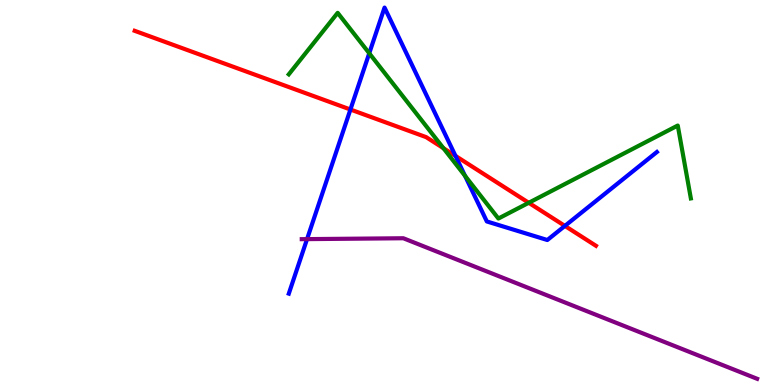[{'lines': ['blue', 'red'], 'intersections': [{'x': 4.52, 'y': 7.16}, {'x': 5.88, 'y': 5.95}, {'x': 7.29, 'y': 4.13}]}, {'lines': ['green', 'red'], 'intersections': [{'x': 5.72, 'y': 6.15}, {'x': 6.82, 'y': 4.73}]}, {'lines': ['purple', 'red'], 'intersections': []}, {'lines': ['blue', 'green'], 'intersections': [{'x': 4.76, 'y': 8.62}, {'x': 6.0, 'y': 5.43}]}, {'lines': ['blue', 'purple'], 'intersections': [{'x': 3.96, 'y': 3.79}]}, {'lines': ['green', 'purple'], 'intersections': []}]